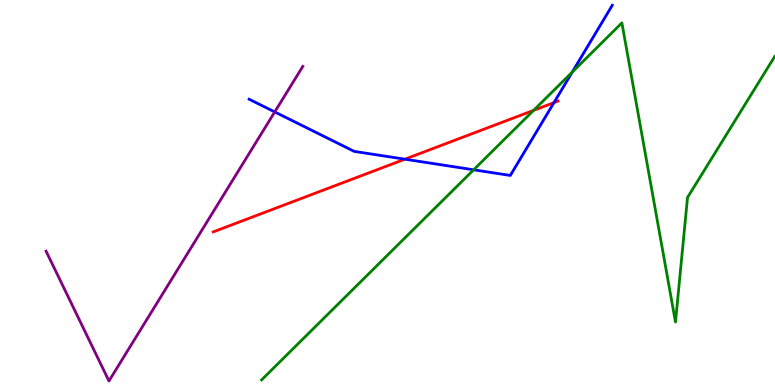[{'lines': ['blue', 'red'], 'intersections': [{'x': 5.22, 'y': 5.87}, {'x': 7.15, 'y': 7.33}]}, {'lines': ['green', 'red'], 'intersections': [{'x': 6.89, 'y': 7.13}]}, {'lines': ['purple', 'red'], 'intersections': []}, {'lines': ['blue', 'green'], 'intersections': [{'x': 6.11, 'y': 5.59}, {'x': 7.38, 'y': 8.13}]}, {'lines': ['blue', 'purple'], 'intersections': [{'x': 3.55, 'y': 7.09}]}, {'lines': ['green', 'purple'], 'intersections': []}]